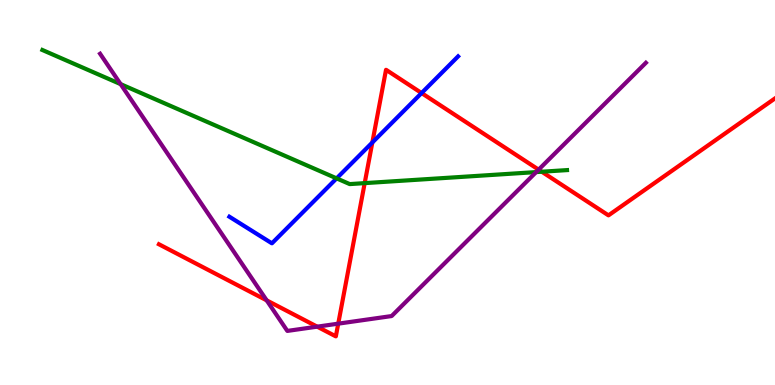[{'lines': ['blue', 'red'], 'intersections': [{'x': 4.8, 'y': 6.3}, {'x': 5.44, 'y': 7.58}]}, {'lines': ['green', 'red'], 'intersections': [{'x': 4.71, 'y': 5.24}, {'x': 6.99, 'y': 5.54}]}, {'lines': ['purple', 'red'], 'intersections': [{'x': 3.44, 'y': 2.2}, {'x': 4.09, 'y': 1.52}, {'x': 4.36, 'y': 1.59}, {'x': 6.95, 'y': 5.59}]}, {'lines': ['blue', 'green'], 'intersections': [{'x': 4.34, 'y': 5.37}]}, {'lines': ['blue', 'purple'], 'intersections': []}, {'lines': ['green', 'purple'], 'intersections': [{'x': 1.56, 'y': 7.81}, {'x': 6.92, 'y': 5.53}]}]